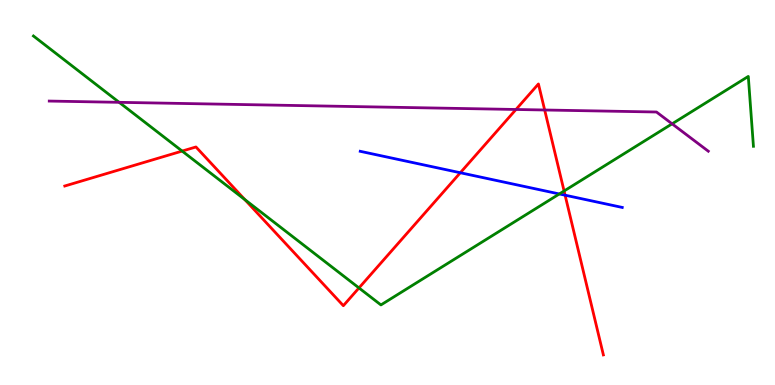[{'lines': ['blue', 'red'], 'intersections': [{'x': 5.94, 'y': 5.51}, {'x': 7.29, 'y': 4.93}]}, {'lines': ['green', 'red'], 'intersections': [{'x': 2.35, 'y': 6.08}, {'x': 3.16, 'y': 4.82}, {'x': 4.63, 'y': 2.52}, {'x': 7.28, 'y': 5.04}]}, {'lines': ['purple', 'red'], 'intersections': [{'x': 6.66, 'y': 7.16}, {'x': 7.03, 'y': 7.14}]}, {'lines': ['blue', 'green'], 'intersections': [{'x': 7.22, 'y': 4.96}]}, {'lines': ['blue', 'purple'], 'intersections': []}, {'lines': ['green', 'purple'], 'intersections': [{'x': 1.54, 'y': 7.34}, {'x': 8.67, 'y': 6.78}]}]